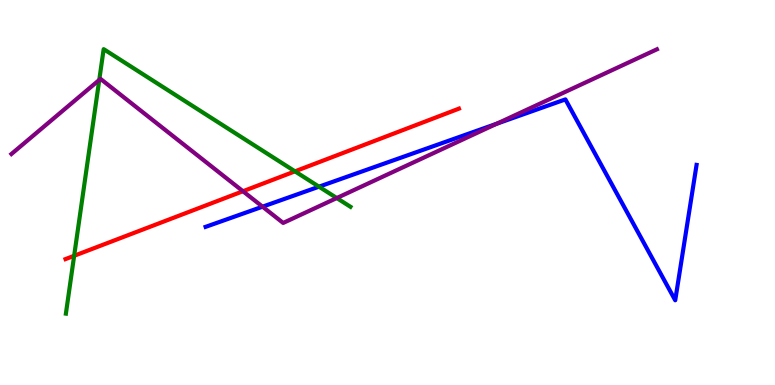[{'lines': ['blue', 'red'], 'intersections': []}, {'lines': ['green', 'red'], 'intersections': [{'x': 0.957, 'y': 3.36}, {'x': 3.81, 'y': 5.55}]}, {'lines': ['purple', 'red'], 'intersections': [{'x': 3.13, 'y': 5.03}]}, {'lines': ['blue', 'green'], 'intersections': [{'x': 4.12, 'y': 5.15}]}, {'lines': ['blue', 'purple'], 'intersections': [{'x': 3.39, 'y': 4.63}, {'x': 6.41, 'y': 6.79}]}, {'lines': ['green', 'purple'], 'intersections': [{'x': 1.28, 'y': 7.92}, {'x': 4.35, 'y': 4.86}]}]